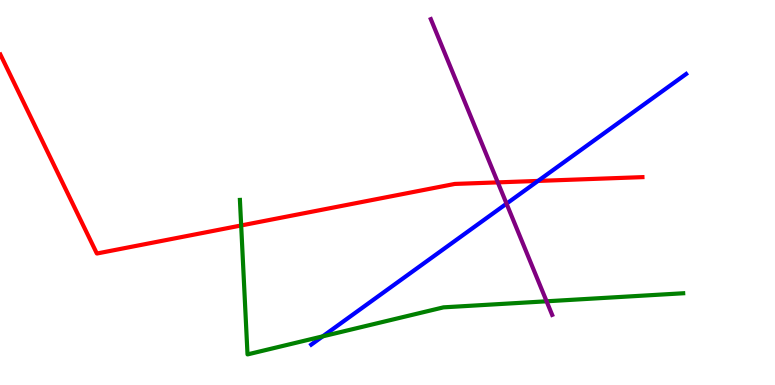[{'lines': ['blue', 'red'], 'intersections': [{'x': 6.94, 'y': 5.3}]}, {'lines': ['green', 'red'], 'intersections': [{'x': 3.11, 'y': 4.14}]}, {'lines': ['purple', 'red'], 'intersections': [{'x': 6.42, 'y': 5.26}]}, {'lines': ['blue', 'green'], 'intersections': [{'x': 4.16, 'y': 1.26}]}, {'lines': ['blue', 'purple'], 'intersections': [{'x': 6.54, 'y': 4.71}]}, {'lines': ['green', 'purple'], 'intersections': [{'x': 7.05, 'y': 2.17}]}]